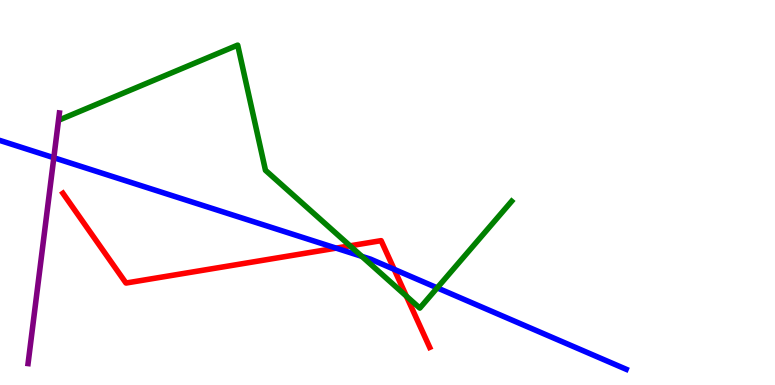[{'lines': ['blue', 'red'], 'intersections': [{'x': 4.34, 'y': 3.56}, {'x': 5.09, 'y': 3.0}]}, {'lines': ['green', 'red'], 'intersections': [{'x': 4.52, 'y': 3.62}, {'x': 5.24, 'y': 2.31}]}, {'lines': ['purple', 'red'], 'intersections': []}, {'lines': ['blue', 'green'], 'intersections': [{'x': 4.67, 'y': 3.34}, {'x': 5.64, 'y': 2.52}]}, {'lines': ['blue', 'purple'], 'intersections': [{'x': 0.694, 'y': 5.9}]}, {'lines': ['green', 'purple'], 'intersections': []}]